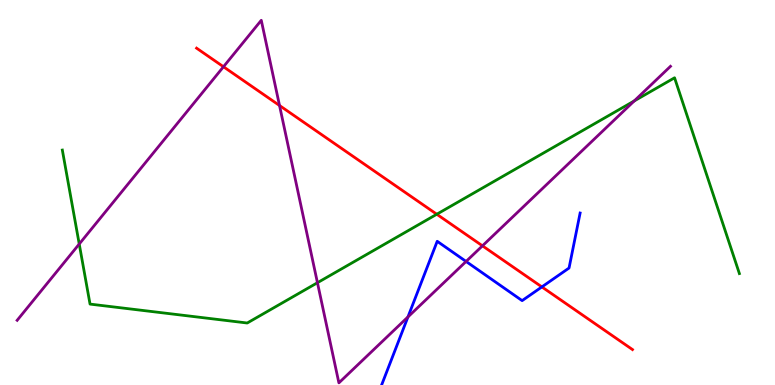[{'lines': ['blue', 'red'], 'intersections': [{'x': 6.99, 'y': 2.55}]}, {'lines': ['green', 'red'], 'intersections': [{'x': 5.64, 'y': 4.44}]}, {'lines': ['purple', 'red'], 'intersections': [{'x': 2.88, 'y': 8.27}, {'x': 3.61, 'y': 7.26}, {'x': 6.23, 'y': 3.61}]}, {'lines': ['blue', 'green'], 'intersections': []}, {'lines': ['blue', 'purple'], 'intersections': [{'x': 5.26, 'y': 1.77}, {'x': 6.01, 'y': 3.21}]}, {'lines': ['green', 'purple'], 'intersections': [{'x': 1.02, 'y': 3.66}, {'x': 4.1, 'y': 2.66}, {'x': 8.18, 'y': 7.38}]}]